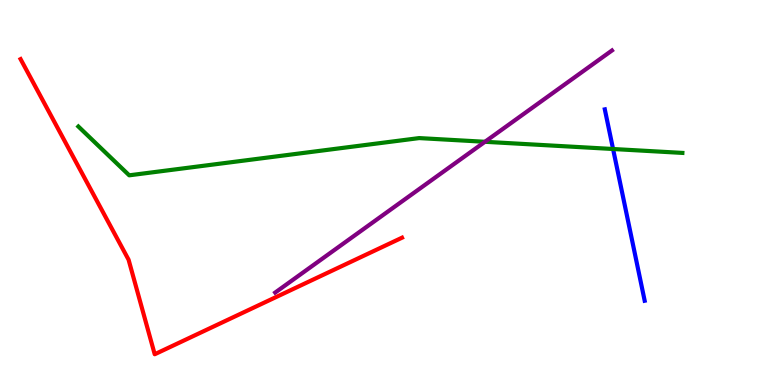[{'lines': ['blue', 'red'], 'intersections': []}, {'lines': ['green', 'red'], 'intersections': []}, {'lines': ['purple', 'red'], 'intersections': []}, {'lines': ['blue', 'green'], 'intersections': [{'x': 7.91, 'y': 6.13}]}, {'lines': ['blue', 'purple'], 'intersections': []}, {'lines': ['green', 'purple'], 'intersections': [{'x': 6.26, 'y': 6.32}]}]